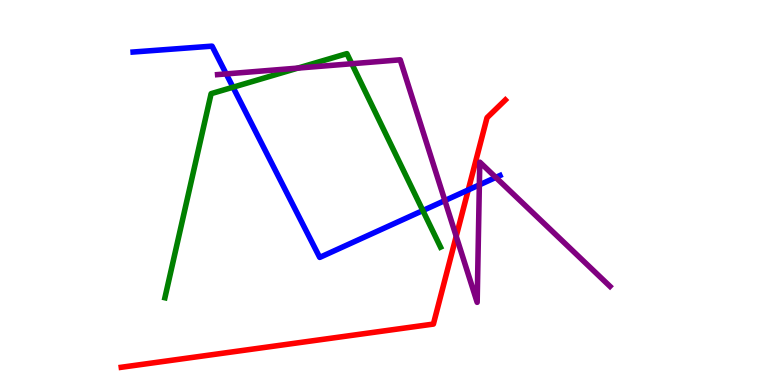[{'lines': ['blue', 'red'], 'intersections': [{'x': 6.04, 'y': 5.07}]}, {'lines': ['green', 'red'], 'intersections': []}, {'lines': ['purple', 'red'], 'intersections': [{'x': 5.89, 'y': 3.86}]}, {'lines': ['blue', 'green'], 'intersections': [{'x': 3.01, 'y': 7.73}, {'x': 5.46, 'y': 4.53}]}, {'lines': ['blue', 'purple'], 'intersections': [{'x': 2.92, 'y': 8.08}, {'x': 5.74, 'y': 4.79}, {'x': 6.19, 'y': 5.2}, {'x': 6.4, 'y': 5.39}]}, {'lines': ['green', 'purple'], 'intersections': [{'x': 3.84, 'y': 8.23}, {'x': 4.54, 'y': 8.34}]}]